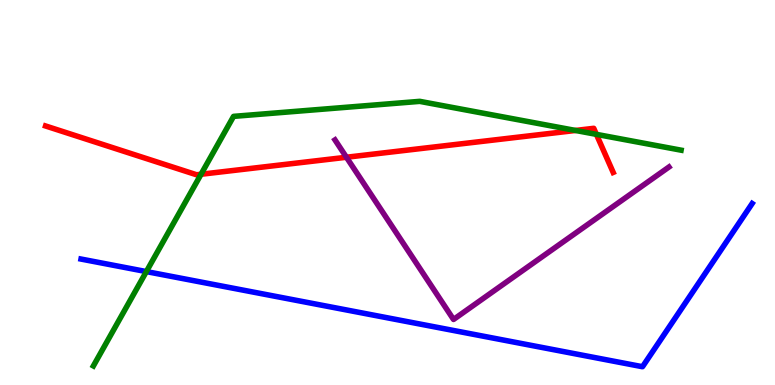[{'lines': ['blue', 'red'], 'intersections': []}, {'lines': ['green', 'red'], 'intersections': [{'x': 2.59, 'y': 5.47}, {'x': 7.43, 'y': 6.61}, {'x': 7.7, 'y': 6.51}]}, {'lines': ['purple', 'red'], 'intersections': [{'x': 4.47, 'y': 5.92}]}, {'lines': ['blue', 'green'], 'intersections': [{'x': 1.89, 'y': 2.95}]}, {'lines': ['blue', 'purple'], 'intersections': []}, {'lines': ['green', 'purple'], 'intersections': []}]